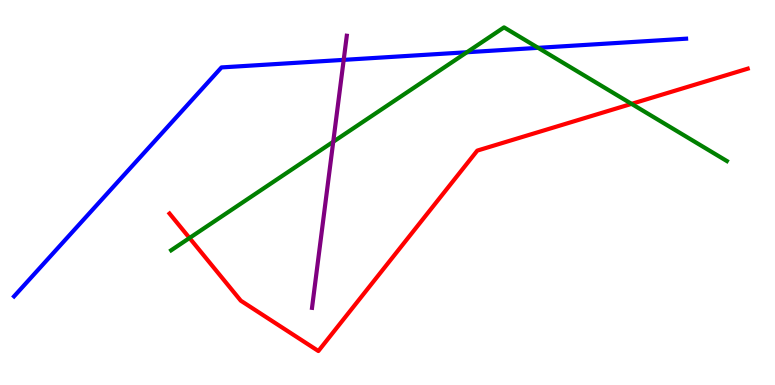[{'lines': ['blue', 'red'], 'intersections': []}, {'lines': ['green', 'red'], 'intersections': [{'x': 2.45, 'y': 3.82}, {'x': 8.15, 'y': 7.3}]}, {'lines': ['purple', 'red'], 'intersections': []}, {'lines': ['blue', 'green'], 'intersections': [{'x': 6.02, 'y': 8.64}, {'x': 6.94, 'y': 8.76}]}, {'lines': ['blue', 'purple'], 'intersections': [{'x': 4.43, 'y': 8.45}]}, {'lines': ['green', 'purple'], 'intersections': [{'x': 4.3, 'y': 6.32}]}]